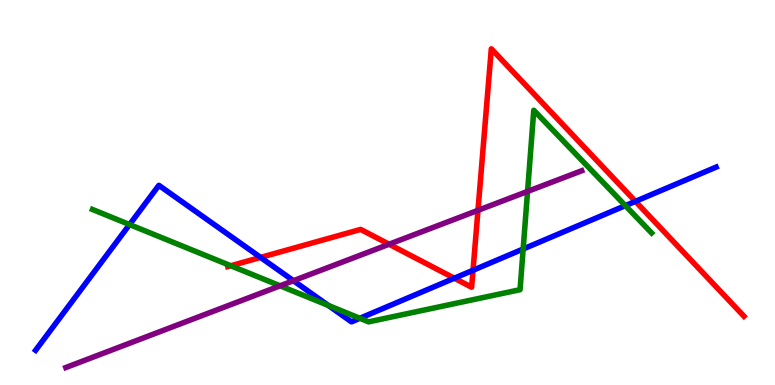[{'lines': ['blue', 'red'], 'intersections': [{'x': 3.36, 'y': 3.31}, {'x': 5.86, 'y': 2.77}, {'x': 6.1, 'y': 2.98}, {'x': 8.2, 'y': 4.77}]}, {'lines': ['green', 'red'], 'intersections': [{'x': 2.98, 'y': 3.1}]}, {'lines': ['purple', 'red'], 'intersections': [{'x': 5.02, 'y': 3.66}, {'x': 6.17, 'y': 4.54}]}, {'lines': ['blue', 'green'], 'intersections': [{'x': 1.67, 'y': 4.17}, {'x': 4.24, 'y': 2.07}, {'x': 4.64, 'y': 1.73}, {'x': 6.75, 'y': 3.53}, {'x': 8.07, 'y': 4.66}]}, {'lines': ['blue', 'purple'], 'intersections': [{'x': 3.79, 'y': 2.71}]}, {'lines': ['green', 'purple'], 'intersections': [{'x': 3.61, 'y': 2.58}, {'x': 6.81, 'y': 5.03}]}]